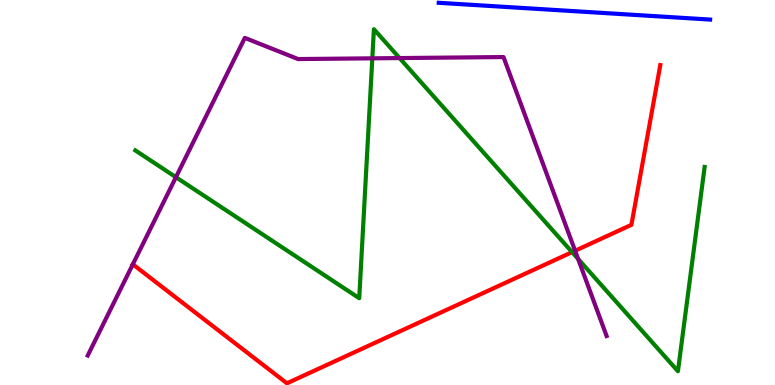[{'lines': ['blue', 'red'], 'intersections': []}, {'lines': ['green', 'red'], 'intersections': [{'x': 7.38, 'y': 3.45}]}, {'lines': ['purple', 'red'], 'intersections': [{'x': 1.71, 'y': 3.13}, {'x': 7.42, 'y': 3.49}]}, {'lines': ['blue', 'green'], 'intersections': []}, {'lines': ['blue', 'purple'], 'intersections': []}, {'lines': ['green', 'purple'], 'intersections': [{'x': 2.27, 'y': 5.4}, {'x': 4.8, 'y': 8.48}, {'x': 5.16, 'y': 8.49}, {'x': 7.46, 'y': 3.27}]}]